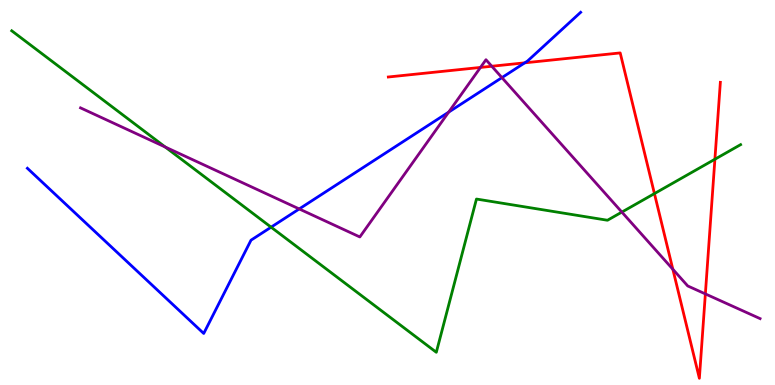[{'lines': ['blue', 'red'], 'intersections': [{'x': 6.77, 'y': 8.37}]}, {'lines': ['green', 'red'], 'intersections': [{'x': 8.44, 'y': 4.97}, {'x': 9.22, 'y': 5.86}]}, {'lines': ['purple', 'red'], 'intersections': [{'x': 6.2, 'y': 8.25}, {'x': 6.35, 'y': 8.28}, {'x': 8.68, 'y': 3.01}, {'x': 9.1, 'y': 2.37}]}, {'lines': ['blue', 'green'], 'intersections': [{'x': 3.5, 'y': 4.1}]}, {'lines': ['blue', 'purple'], 'intersections': [{'x': 3.86, 'y': 4.57}, {'x': 5.79, 'y': 7.09}, {'x': 6.48, 'y': 7.98}]}, {'lines': ['green', 'purple'], 'intersections': [{'x': 2.13, 'y': 6.18}, {'x': 8.02, 'y': 4.49}]}]